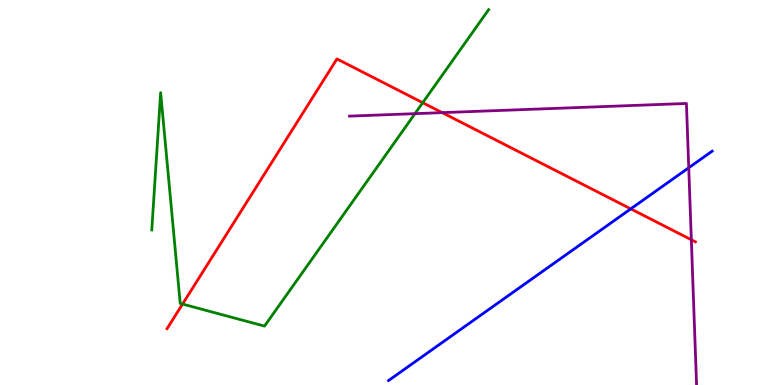[{'lines': ['blue', 'red'], 'intersections': [{'x': 8.14, 'y': 4.58}]}, {'lines': ['green', 'red'], 'intersections': [{'x': 2.36, 'y': 2.1}, {'x': 5.45, 'y': 7.33}]}, {'lines': ['purple', 'red'], 'intersections': [{'x': 5.71, 'y': 7.07}, {'x': 8.92, 'y': 3.77}]}, {'lines': ['blue', 'green'], 'intersections': []}, {'lines': ['blue', 'purple'], 'intersections': [{'x': 8.89, 'y': 5.64}]}, {'lines': ['green', 'purple'], 'intersections': [{'x': 5.35, 'y': 7.05}]}]